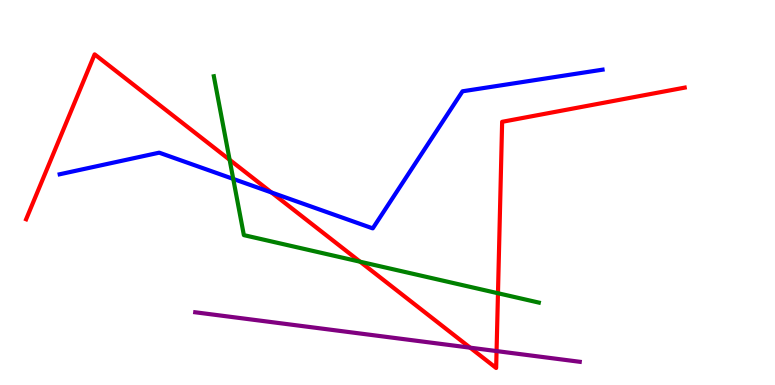[{'lines': ['blue', 'red'], 'intersections': [{'x': 3.5, 'y': 5.0}]}, {'lines': ['green', 'red'], 'intersections': [{'x': 2.96, 'y': 5.85}, {'x': 4.65, 'y': 3.2}, {'x': 6.43, 'y': 2.38}]}, {'lines': ['purple', 'red'], 'intersections': [{'x': 6.07, 'y': 0.969}, {'x': 6.41, 'y': 0.881}]}, {'lines': ['blue', 'green'], 'intersections': [{'x': 3.01, 'y': 5.35}]}, {'lines': ['blue', 'purple'], 'intersections': []}, {'lines': ['green', 'purple'], 'intersections': []}]